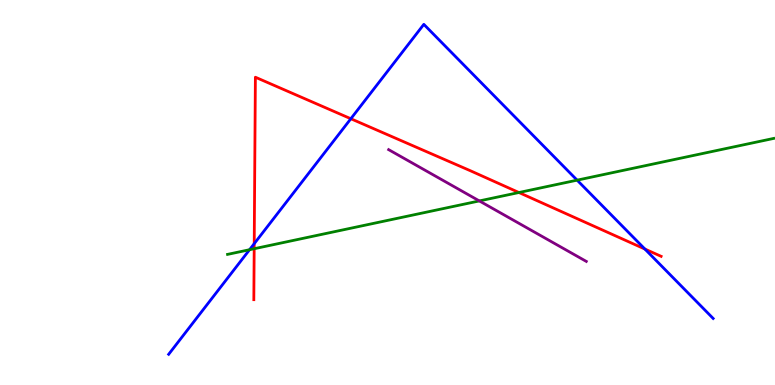[{'lines': ['blue', 'red'], 'intersections': [{'x': 3.28, 'y': 3.67}, {'x': 4.53, 'y': 6.92}, {'x': 8.32, 'y': 3.53}]}, {'lines': ['green', 'red'], 'intersections': [{'x': 3.28, 'y': 3.54}, {'x': 6.7, 'y': 5.0}]}, {'lines': ['purple', 'red'], 'intersections': []}, {'lines': ['blue', 'green'], 'intersections': [{'x': 3.22, 'y': 3.51}, {'x': 7.45, 'y': 5.32}]}, {'lines': ['blue', 'purple'], 'intersections': []}, {'lines': ['green', 'purple'], 'intersections': [{'x': 6.18, 'y': 4.78}]}]